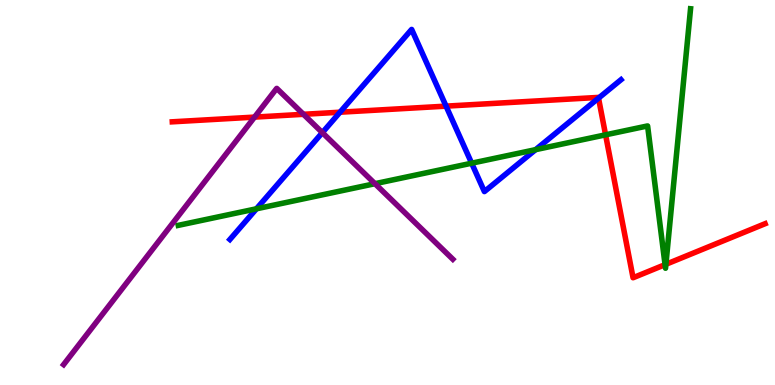[{'lines': ['blue', 'red'], 'intersections': [{'x': 4.39, 'y': 7.09}, {'x': 5.76, 'y': 7.24}, {'x': 7.72, 'y': 7.45}]}, {'lines': ['green', 'red'], 'intersections': [{'x': 7.81, 'y': 6.5}, {'x': 8.58, 'y': 3.13}, {'x': 8.59, 'y': 3.14}]}, {'lines': ['purple', 'red'], 'intersections': [{'x': 3.28, 'y': 6.96}, {'x': 3.92, 'y': 7.03}]}, {'lines': ['blue', 'green'], 'intersections': [{'x': 3.31, 'y': 4.58}, {'x': 6.09, 'y': 5.76}, {'x': 6.91, 'y': 6.11}]}, {'lines': ['blue', 'purple'], 'intersections': [{'x': 4.16, 'y': 6.56}]}, {'lines': ['green', 'purple'], 'intersections': [{'x': 4.84, 'y': 5.23}]}]